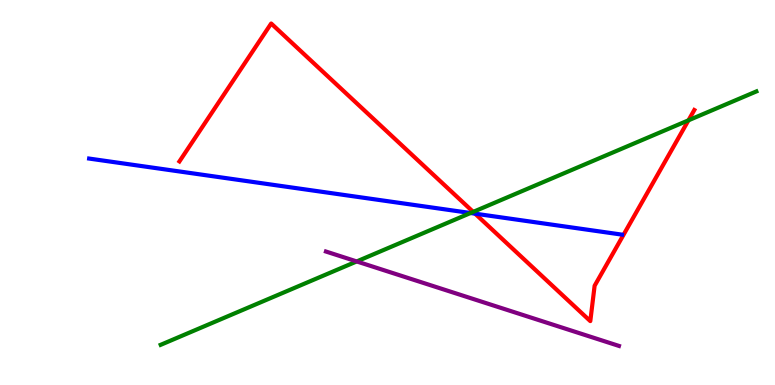[{'lines': ['blue', 'red'], 'intersections': [{'x': 6.13, 'y': 4.45}]}, {'lines': ['green', 'red'], 'intersections': [{'x': 6.11, 'y': 4.5}, {'x': 8.88, 'y': 6.87}]}, {'lines': ['purple', 'red'], 'intersections': []}, {'lines': ['blue', 'green'], 'intersections': [{'x': 6.07, 'y': 4.47}]}, {'lines': ['blue', 'purple'], 'intersections': []}, {'lines': ['green', 'purple'], 'intersections': [{'x': 4.6, 'y': 3.21}]}]